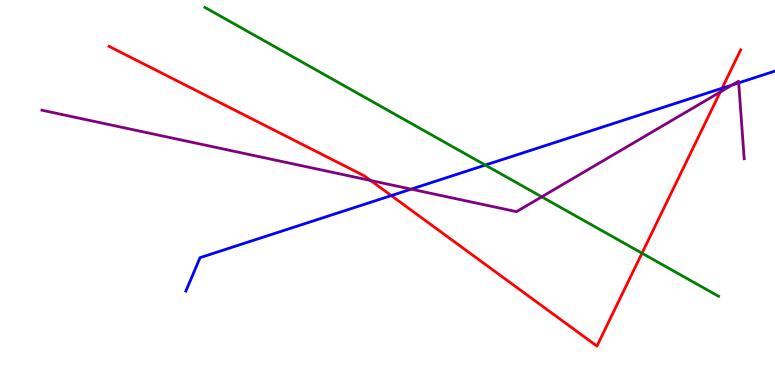[{'lines': ['blue', 'red'], 'intersections': [{'x': 5.05, 'y': 4.92}, {'x': 9.32, 'y': 7.71}]}, {'lines': ['green', 'red'], 'intersections': [{'x': 8.28, 'y': 3.42}]}, {'lines': ['purple', 'red'], 'intersections': [{'x': 4.78, 'y': 5.31}, {'x': 9.29, 'y': 7.61}]}, {'lines': ['blue', 'green'], 'intersections': [{'x': 6.26, 'y': 5.71}]}, {'lines': ['blue', 'purple'], 'intersections': [{'x': 5.31, 'y': 5.09}, {'x': 9.45, 'y': 7.79}, {'x': 9.53, 'y': 7.85}]}, {'lines': ['green', 'purple'], 'intersections': [{'x': 6.99, 'y': 4.89}]}]